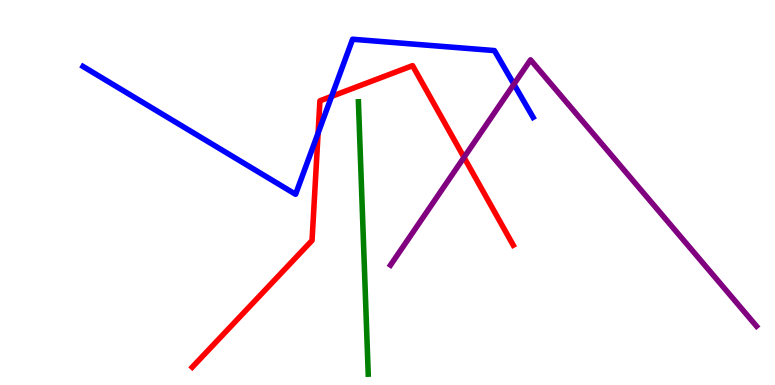[{'lines': ['blue', 'red'], 'intersections': [{'x': 4.1, 'y': 6.54}, {'x': 4.28, 'y': 7.5}]}, {'lines': ['green', 'red'], 'intersections': []}, {'lines': ['purple', 'red'], 'intersections': [{'x': 5.99, 'y': 5.91}]}, {'lines': ['blue', 'green'], 'intersections': []}, {'lines': ['blue', 'purple'], 'intersections': [{'x': 6.63, 'y': 7.81}]}, {'lines': ['green', 'purple'], 'intersections': []}]